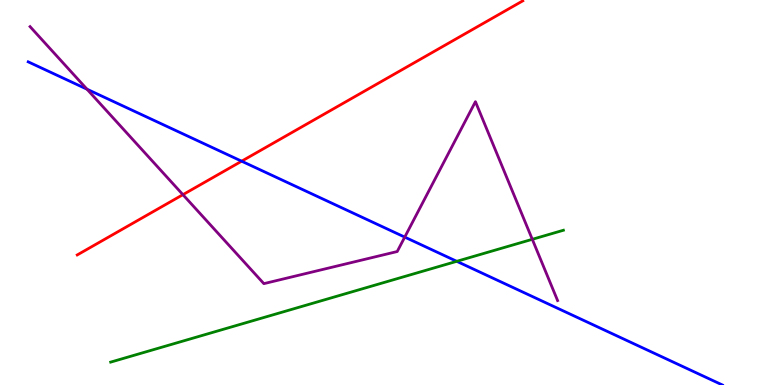[{'lines': ['blue', 'red'], 'intersections': [{'x': 3.12, 'y': 5.81}]}, {'lines': ['green', 'red'], 'intersections': []}, {'lines': ['purple', 'red'], 'intersections': [{'x': 2.36, 'y': 4.94}]}, {'lines': ['blue', 'green'], 'intersections': [{'x': 5.89, 'y': 3.21}]}, {'lines': ['blue', 'purple'], 'intersections': [{'x': 1.12, 'y': 7.68}, {'x': 5.22, 'y': 3.84}]}, {'lines': ['green', 'purple'], 'intersections': [{'x': 6.87, 'y': 3.78}]}]